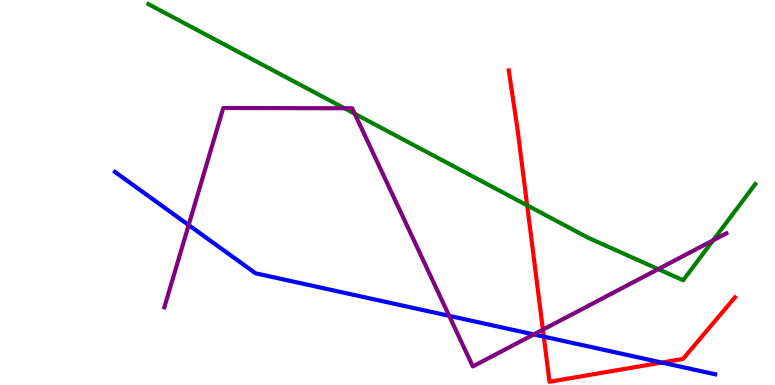[{'lines': ['blue', 'red'], 'intersections': [{'x': 7.02, 'y': 1.26}, {'x': 8.54, 'y': 0.583}]}, {'lines': ['green', 'red'], 'intersections': [{'x': 6.8, 'y': 4.67}]}, {'lines': ['purple', 'red'], 'intersections': [{'x': 7.01, 'y': 1.44}]}, {'lines': ['blue', 'green'], 'intersections': []}, {'lines': ['blue', 'purple'], 'intersections': [{'x': 2.43, 'y': 4.15}, {'x': 5.8, 'y': 1.8}, {'x': 6.89, 'y': 1.31}]}, {'lines': ['green', 'purple'], 'intersections': [{'x': 4.44, 'y': 7.19}, {'x': 4.58, 'y': 7.05}, {'x': 8.49, 'y': 3.01}, {'x': 9.2, 'y': 3.76}]}]